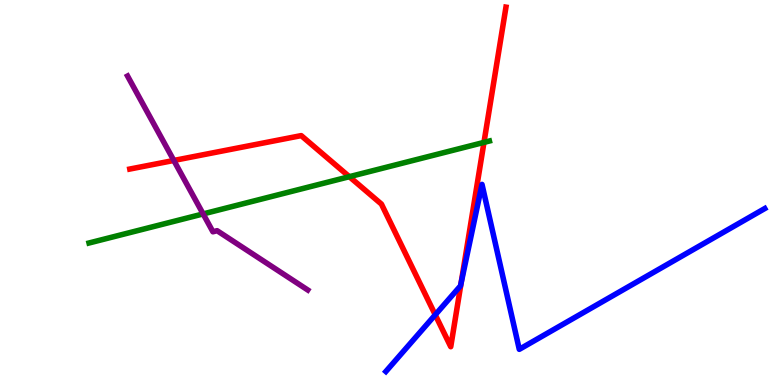[{'lines': ['blue', 'red'], 'intersections': [{'x': 5.62, 'y': 1.82}, {'x': 5.95, 'y': 2.64}]}, {'lines': ['green', 'red'], 'intersections': [{'x': 4.51, 'y': 5.41}, {'x': 6.24, 'y': 6.3}]}, {'lines': ['purple', 'red'], 'intersections': [{'x': 2.24, 'y': 5.83}]}, {'lines': ['blue', 'green'], 'intersections': []}, {'lines': ['blue', 'purple'], 'intersections': []}, {'lines': ['green', 'purple'], 'intersections': [{'x': 2.62, 'y': 4.44}]}]